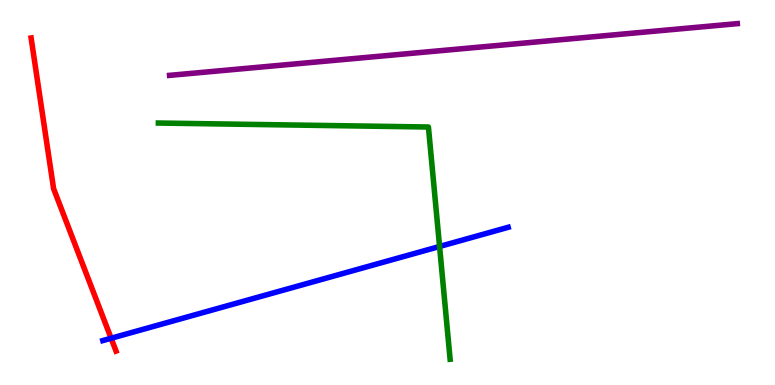[{'lines': ['blue', 'red'], 'intersections': [{'x': 1.43, 'y': 1.21}]}, {'lines': ['green', 'red'], 'intersections': []}, {'lines': ['purple', 'red'], 'intersections': []}, {'lines': ['blue', 'green'], 'intersections': [{'x': 5.67, 'y': 3.6}]}, {'lines': ['blue', 'purple'], 'intersections': []}, {'lines': ['green', 'purple'], 'intersections': []}]